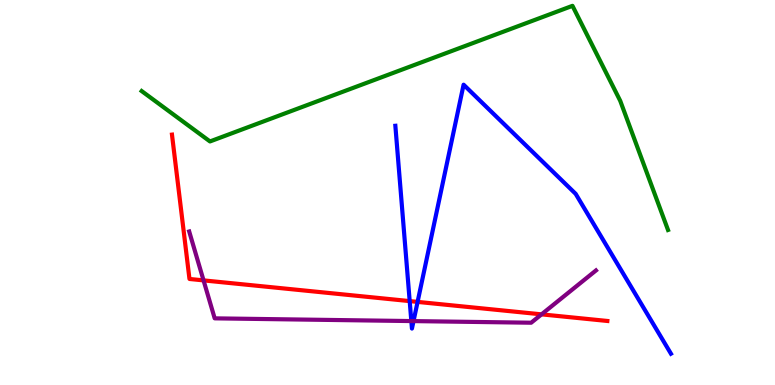[{'lines': ['blue', 'red'], 'intersections': [{'x': 5.29, 'y': 2.18}, {'x': 5.39, 'y': 2.16}]}, {'lines': ['green', 'red'], 'intersections': []}, {'lines': ['purple', 'red'], 'intersections': [{'x': 2.63, 'y': 2.72}, {'x': 6.99, 'y': 1.84}]}, {'lines': ['blue', 'green'], 'intersections': []}, {'lines': ['blue', 'purple'], 'intersections': [{'x': 5.31, 'y': 1.66}, {'x': 5.34, 'y': 1.66}]}, {'lines': ['green', 'purple'], 'intersections': []}]